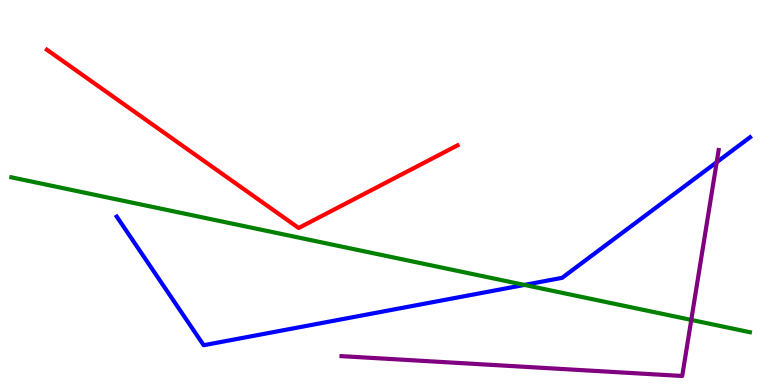[{'lines': ['blue', 'red'], 'intersections': []}, {'lines': ['green', 'red'], 'intersections': []}, {'lines': ['purple', 'red'], 'intersections': []}, {'lines': ['blue', 'green'], 'intersections': [{'x': 6.77, 'y': 2.6}]}, {'lines': ['blue', 'purple'], 'intersections': [{'x': 9.25, 'y': 5.79}]}, {'lines': ['green', 'purple'], 'intersections': [{'x': 8.92, 'y': 1.69}]}]